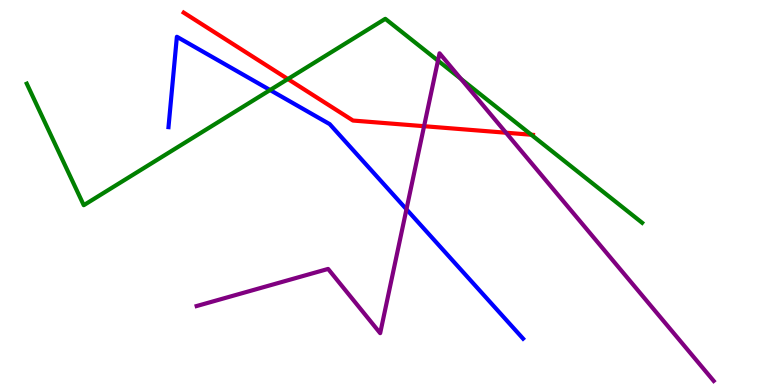[{'lines': ['blue', 'red'], 'intersections': []}, {'lines': ['green', 'red'], 'intersections': [{'x': 3.71, 'y': 7.95}, {'x': 6.86, 'y': 6.5}]}, {'lines': ['purple', 'red'], 'intersections': [{'x': 5.47, 'y': 6.72}, {'x': 6.53, 'y': 6.55}]}, {'lines': ['blue', 'green'], 'intersections': [{'x': 3.48, 'y': 7.66}]}, {'lines': ['blue', 'purple'], 'intersections': [{'x': 5.24, 'y': 4.56}]}, {'lines': ['green', 'purple'], 'intersections': [{'x': 5.65, 'y': 8.42}, {'x': 5.95, 'y': 7.95}]}]